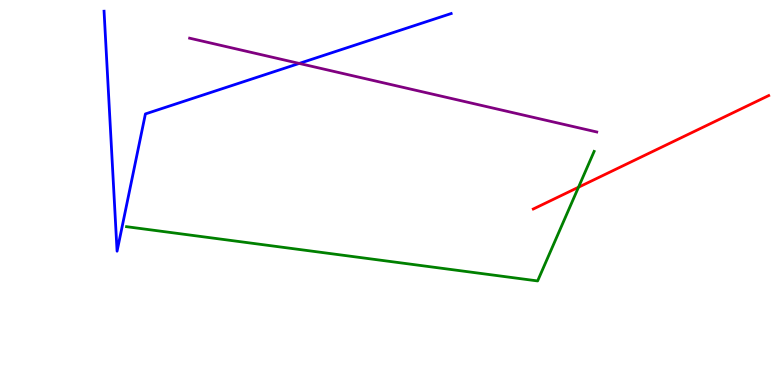[{'lines': ['blue', 'red'], 'intersections': []}, {'lines': ['green', 'red'], 'intersections': [{'x': 7.46, 'y': 5.14}]}, {'lines': ['purple', 'red'], 'intersections': []}, {'lines': ['blue', 'green'], 'intersections': []}, {'lines': ['blue', 'purple'], 'intersections': [{'x': 3.86, 'y': 8.35}]}, {'lines': ['green', 'purple'], 'intersections': []}]